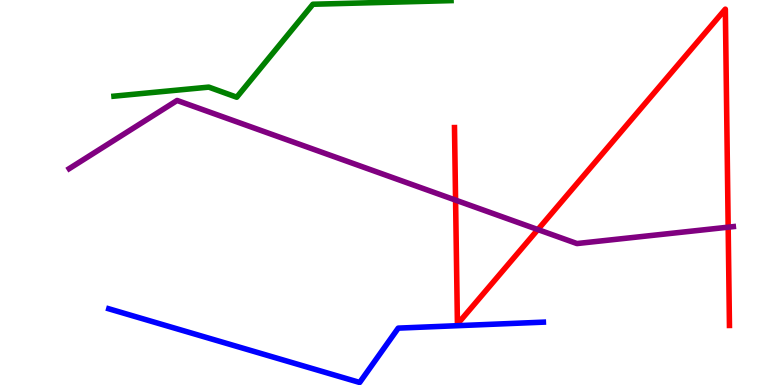[{'lines': ['blue', 'red'], 'intersections': []}, {'lines': ['green', 'red'], 'intersections': []}, {'lines': ['purple', 'red'], 'intersections': [{'x': 5.88, 'y': 4.8}, {'x': 6.94, 'y': 4.04}, {'x': 9.4, 'y': 4.1}]}, {'lines': ['blue', 'green'], 'intersections': []}, {'lines': ['blue', 'purple'], 'intersections': []}, {'lines': ['green', 'purple'], 'intersections': []}]